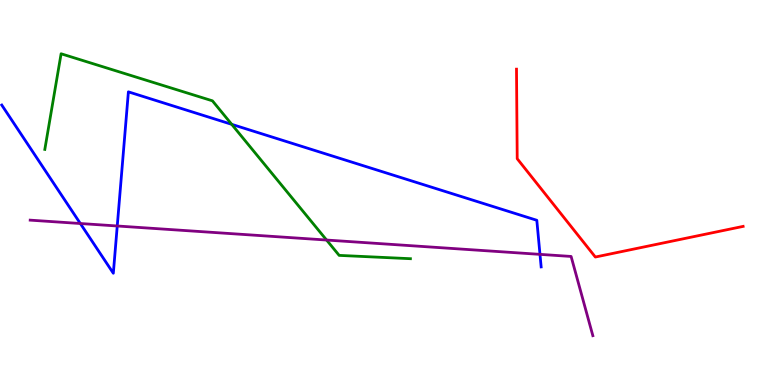[{'lines': ['blue', 'red'], 'intersections': []}, {'lines': ['green', 'red'], 'intersections': []}, {'lines': ['purple', 'red'], 'intersections': []}, {'lines': ['blue', 'green'], 'intersections': [{'x': 2.99, 'y': 6.77}]}, {'lines': ['blue', 'purple'], 'intersections': [{'x': 1.04, 'y': 4.19}, {'x': 1.51, 'y': 4.13}, {'x': 6.97, 'y': 3.39}]}, {'lines': ['green', 'purple'], 'intersections': [{'x': 4.21, 'y': 3.77}]}]